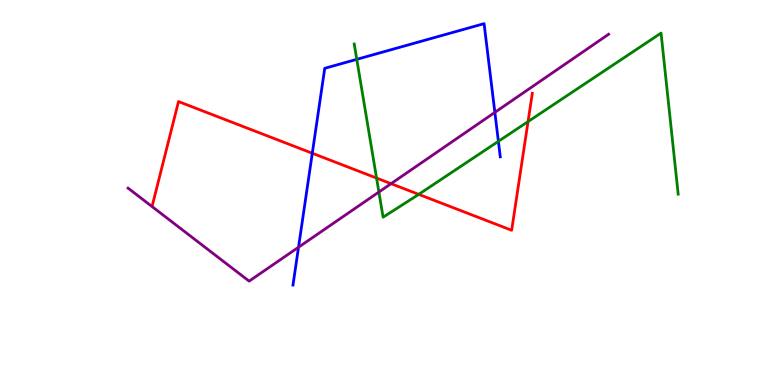[{'lines': ['blue', 'red'], 'intersections': [{'x': 4.03, 'y': 6.02}]}, {'lines': ['green', 'red'], 'intersections': [{'x': 4.86, 'y': 5.37}, {'x': 5.4, 'y': 4.95}, {'x': 6.81, 'y': 6.84}]}, {'lines': ['purple', 'red'], 'intersections': [{'x': 5.05, 'y': 5.23}]}, {'lines': ['blue', 'green'], 'intersections': [{'x': 4.6, 'y': 8.46}, {'x': 6.43, 'y': 6.33}]}, {'lines': ['blue', 'purple'], 'intersections': [{'x': 3.85, 'y': 3.58}, {'x': 6.39, 'y': 7.08}]}, {'lines': ['green', 'purple'], 'intersections': [{'x': 4.89, 'y': 5.01}]}]